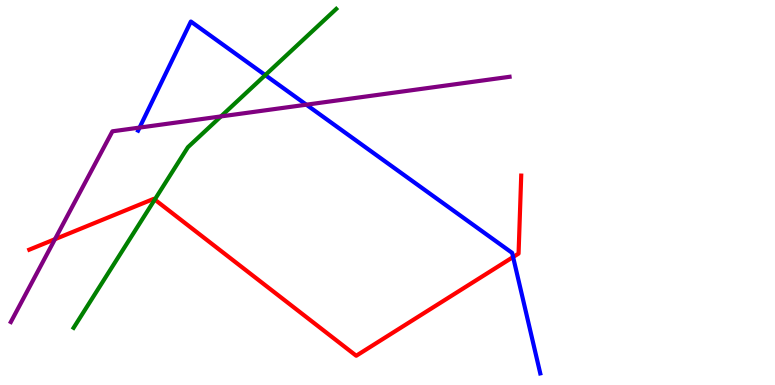[{'lines': ['blue', 'red'], 'intersections': [{'x': 6.62, 'y': 3.32}]}, {'lines': ['green', 'red'], 'intersections': [{'x': 2.0, 'y': 4.82}]}, {'lines': ['purple', 'red'], 'intersections': [{'x': 0.709, 'y': 3.79}]}, {'lines': ['blue', 'green'], 'intersections': [{'x': 3.42, 'y': 8.05}]}, {'lines': ['blue', 'purple'], 'intersections': [{'x': 1.8, 'y': 6.69}, {'x': 3.95, 'y': 7.28}]}, {'lines': ['green', 'purple'], 'intersections': [{'x': 2.85, 'y': 6.98}]}]